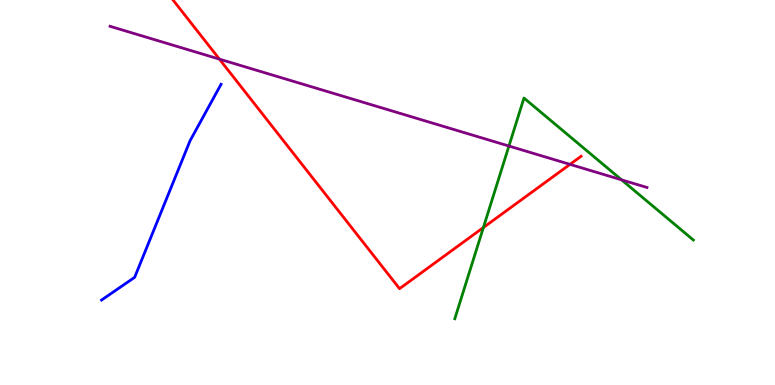[{'lines': ['blue', 'red'], 'intersections': []}, {'lines': ['green', 'red'], 'intersections': [{'x': 6.24, 'y': 4.09}]}, {'lines': ['purple', 'red'], 'intersections': [{'x': 2.83, 'y': 8.46}, {'x': 7.35, 'y': 5.73}]}, {'lines': ['blue', 'green'], 'intersections': []}, {'lines': ['blue', 'purple'], 'intersections': []}, {'lines': ['green', 'purple'], 'intersections': [{'x': 6.57, 'y': 6.21}, {'x': 8.02, 'y': 5.33}]}]